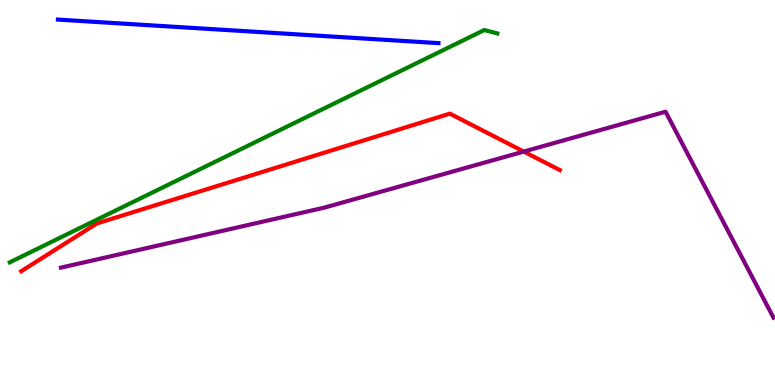[{'lines': ['blue', 'red'], 'intersections': []}, {'lines': ['green', 'red'], 'intersections': []}, {'lines': ['purple', 'red'], 'intersections': [{'x': 6.76, 'y': 6.06}]}, {'lines': ['blue', 'green'], 'intersections': []}, {'lines': ['blue', 'purple'], 'intersections': []}, {'lines': ['green', 'purple'], 'intersections': []}]